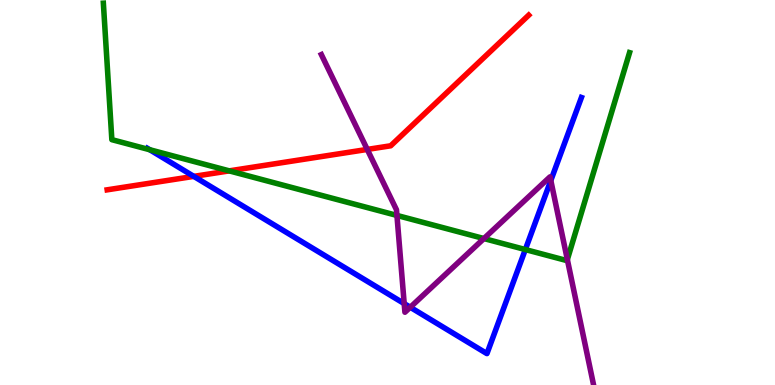[{'lines': ['blue', 'red'], 'intersections': [{'x': 2.5, 'y': 5.42}]}, {'lines': ['green', 'red'], 'intersections': [{'x': 2.96, 'y': 5.56}]}, {'lines': ['purple', 'red'], 'intersections': [{'x': 4.74, 'y': 6.12}]}, {'lines': ['blue', 'green'], 'intersections': [{'x': 1.93, 'y': 6.11}, {'x': 6.78, 'y': 3.52}]}, {'lines': ['blue', 'purple'], 'intersections': [{'x': 5.22, 'y': 2.11}, {'x': 5.29, 'y': 2.02}, {'x': 7.11, 'y': 5.31}]}, {'lines': ['green', 'purple'], 'intersections': [{'x': 5.12, 'y': 4.4}, {'x': 6.24, 'y': 3.8}, {'x': 7.32, 'y': 3.26}]}]